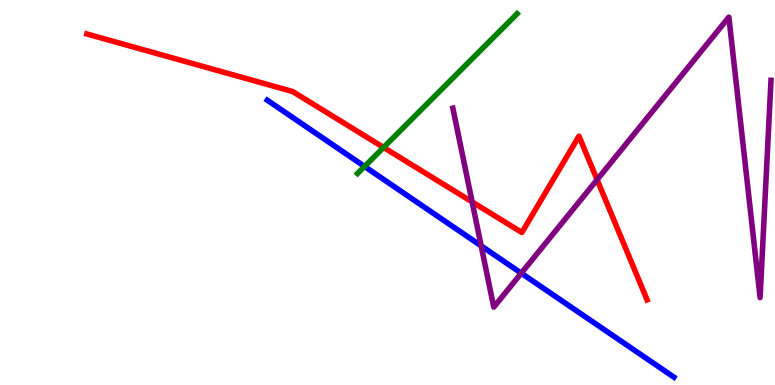[{'lines': ['blue', 'red'], 'intersections': []}, {'lines': ['green', 'red'], 'intersections': [{'x': 4.95, 'y': 6.17}]}, {'lines': ['purple', 'red'], 'intersections': [{'x': 6.09, 'y': 4.76}, {'x': 7.7, 'y': 5.33}]}, {'lines': ['blue', 'green'], 'intersections': [{'x': 4.7, 'y': 5.68}]}, {'lines': ['blue', 'purple'], 'intersections': [{'x': 6.21, 'y': 3.61}, {'x': 6.73, 'y': 2.9}]}, {'lines': ['green', 'purple'], 'intersections': []}]